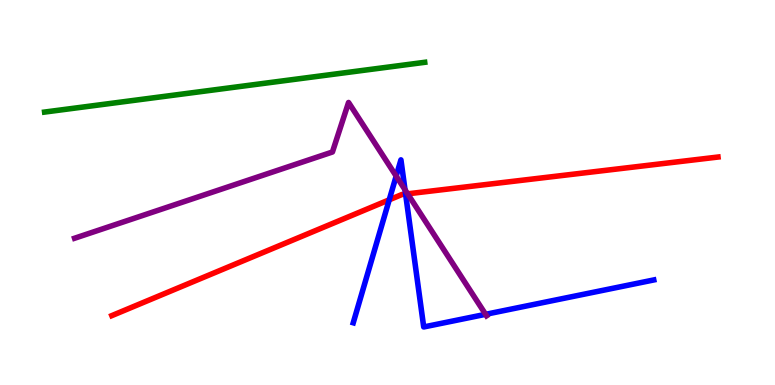[{'lines': ['blue', 'red'], 'intersections': [{'x': 5.02, 'y': 4.81}, {'x': 5.23, 'y': 4.96}]}, {'lines': ['green', 'red'], 'intersections': []}, {'lines': ['purple', 'red'], 'intersections': [{'x': 5.26, 'y': 4.97}]}, {'lines': ['blue', 'green'], 'intersections': []}, {'lines': ['blue', 'purple'], 'intersections': [{'x': 5.11, 'y': 5.43}, {'x': 5.23, 'y': 5.07}, {'x': 6.27, 'y': 1.84}]}, {'lines': ['green', 'purple'], 'intersections': []}]